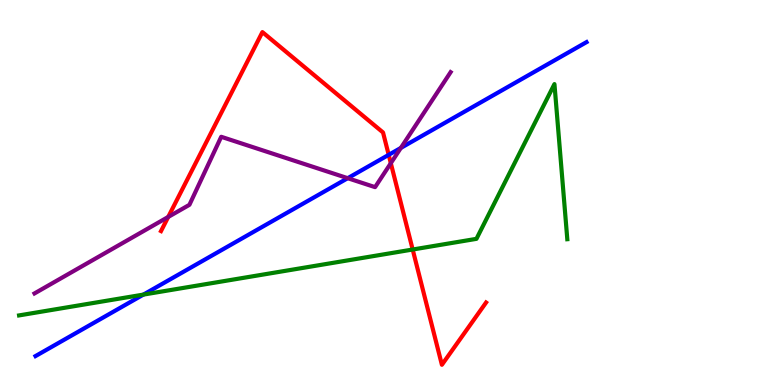[{'lines': ['blue', 'red'], 'intersections': [{'x': 5.02, 'y': 5.98}]}, {'lines': ['green', 'red'], 'intersections': [{'x': 5.32, 'y': 3.52}]}, {'lines': ['purple', 'red'], 'intersections': [{'x': 2.17, 'y': 4.36}, {'x': 5.04, 'y': 5.76}]}, {'lines': ['blue', 'green'], 'intersections': [{'x': 1.85, 'y': 2.35}]}, {'lines': ['blue', 'purple'], 'intersections': [{'x': 4.49, 'y': 5.37}, {'x': 5.17, 'y': 6.16}]}, {'lines': ['green', 'purple'], 'intersections': []}]